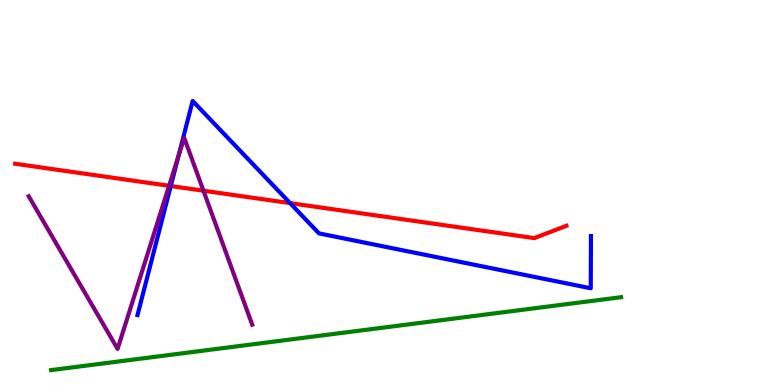[{'lines': ['blue', 'red'], 'intersections': [{'x': 2.2, 'y': 5.17}, {'x': 3.74, 'y': 4.72}]}, {'lines': ['green', 'red'], 'intersections': []}, {'lines': ['purple', 'red'], 'intersections': [{'x': 2.18, 'y': 5.17}, {'x': 2.63, 'y': 5.05}]}, {'lines': ['blue', 'green'], 'intersections': []}, {'lines': ['blue', 'purple'], 'intersections': [{'x': 2.3, 'y': 5.95}]}, {'lines': ['green', 'purple'], 'intersections': []}]